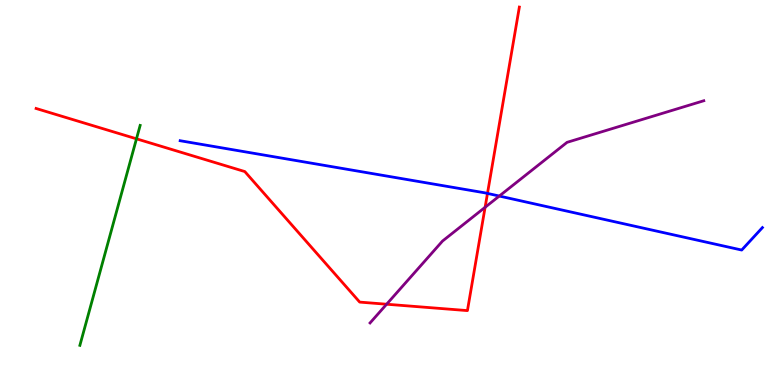[{'lines': ['blue', 'red'], 'intersections': [{'x': 6.29, 'y': 4.98}]}, {'lines': ['green', 'red'], 'intersections': [{'x': 1.76, 'y': 6.39}]}, {'lines': ['purple', 'red'], 'intersections': [{'x': 4.99, 'y': 2.1}, {'x': 6.26, 'y': 4.62}]}, {'lines': ['blue', 'green'], 'intersections': []}, {'lines': ['blue', 'purple'], 'intersections': [{'x': 6.44, 'y': 4.91}]}, {'lines': ['green', 'purple'], 'intersections': []}]